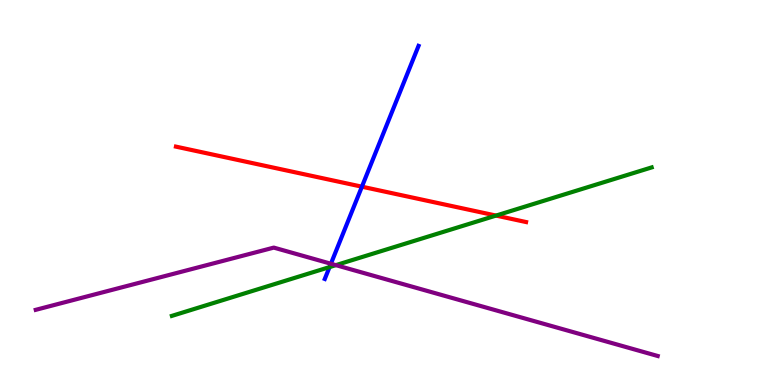[{'lines': ['blue', 'red'], 'intersections': [{'x': 4.67, 'y': 5.15}]}, {'lines': ['green', 'red'], 'intersections': [{'x': 6.4, 'y': 4.4}]}, {'lines': ['purple', 'red'], 'intersections': []}, {'lines': ['blue', 'green'], 'intersections': [{'x': 4.25, 'y': 3.06}]}, {'lines': ['blue', 'purple'], 'intersections': [{'x': 4.27, 'y': 3.15}]}, {'lines': ['green', 'purple'], 'intersections': [{'x': 4.33, 'y': 3.11}]}]